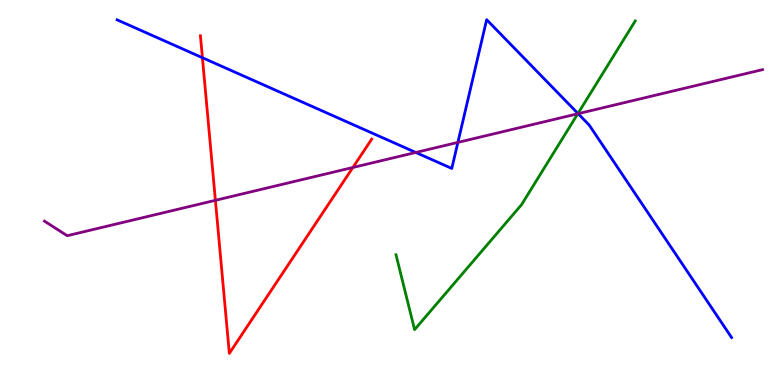[{'lines': ['blue', 'red'], 'intersections': [{'x': 2.61, 'y': 8.5}]}, {'lines': ['green', 'red'], 'intersections': []}, {'lines': ['purple', 'red'], 'intersections': [{'x': 2.78, 'y': 4.8}, {'x': 4.55, 'y': 5.65}]}, {'lines': ['blue', 'green'], 'intersections': [{'x': 7.46, 'y': 7.05}]}, {'lines': ['blue', 'purple'], 'intersections': [{'x': 5.36, 'y': 6.04}, {'x': 5.91, 'y': 6.3}, {'x': 7.46, 'y': 7.05}]}, {'lines': ['green', 'purple'], 'intersections': [{'x': 7.46, 'y': 7.05}]}]